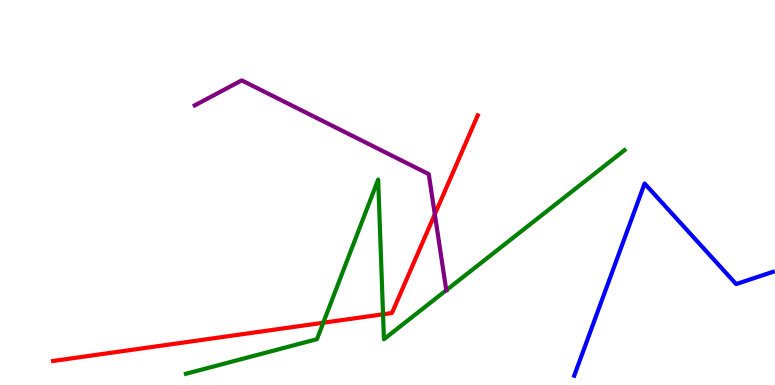[{'lines': ['blue', 'red'], 'intersections': []}, {'lines': ['green', 'red'], 'intersections': [{'x': 4.17, 'y': 1.62}, {'x': 4.94, 'y': 1.84}]}, {'lines': ['purple', 'red'], 'intersections': [{'x': 5.61, 'y': 4.43}]}, {'lines': ['blue', 'green'], 'intersections': []}, {'lines': ['blue', 'purple'], 'intersections': []}, {'lines': ['green', 'purple'], 'intersections': [{'x': 5.76, 'y': 2.46}]}]